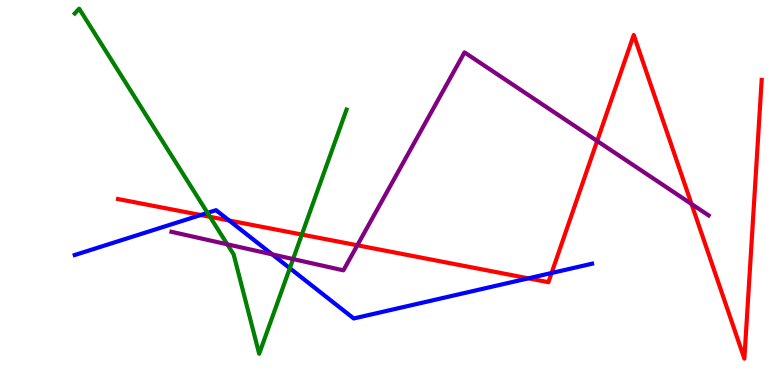[{'lines': ['blue', 'red'], 'intersections': [{'x': 2.59, 'y': 4.41}, {'x': 2.96, 'y': 4.27}, {'x': 6.82, 'y': 2.77}, {'x': 7.12, 'y': 2.91}]}, {'lines': ['green', 'red'], 'intersections': [{'x': 2.71, 'y': 4.37}, {'x': 3.89, 'y': 3.91}]}, {'lines': ['purple', 'red'], 'intersections': [{'x': 4.61, 'y': 3.63}, {'x': 7.71, 'y': 6.34}, {'x': 8.92, 'y': 4.7}]}, {'lines': ['blue', 'green'], 'intersections': [{'x': 2.68, 'y': 4.47}, {'x': 3.74, 'y': 3.03}]}, {'lines': ['blue', 'purple'], 'intersections': [{'x': 3.51, 'y': 3.39}]}, {'lines': ['green', 'purple'], 'intersections': [{'x': 2.93, 'y': 3.65}, {'x': 3.78, 'y': 3.27}]}]